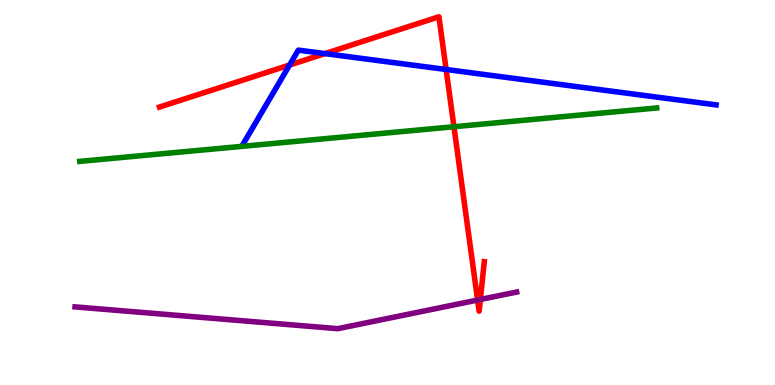[{'lines': ['blue', 'red'], 'intersections': [{'x': 3.74, 'y': 8.31}, {'x': 4.19, 'y': 8.61}, {'x': 5.76, 'y': 8.19}]}, {'lines': ['green', 'red'], 'intersections': [{'x': 5.86, 'y': 6.71}]}, {'lines': ['purple', 'red'], 'intersections': [{'x': 6.16, 'y': 2.21}, {'x': 6.2, 'y': 2.22}]}, {'lines': ['blue', 'green'], 'intersections': []}, {'lines': ['blue', 'purple'], 'intersections': []}, {'lines': ['green', 'purple'], 'intersections': []}]